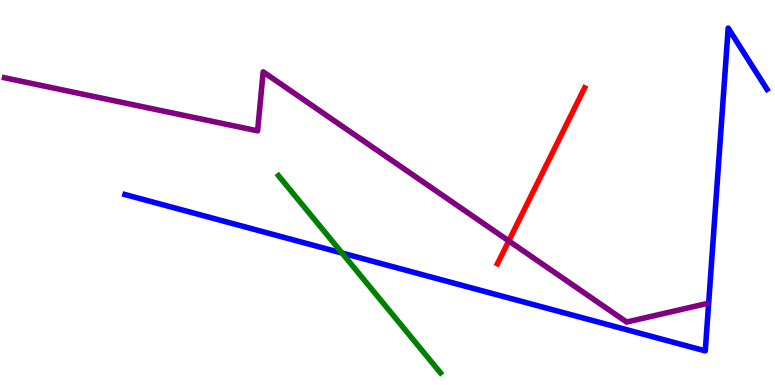[{'lines': ['blue', 'red'], 'intersections': []}, {'lines': ['green', 'red'], 'intersections': []}, {'lines': ['purple', 'red'], 'intersections': [{'x': 6.56, 'y': 3.74}]}, {'lines': ['blue', 'green'], 'intersections': [{'x': 4.41, 'y': 3.43}]}, {'lines': ['blue', 'purple'], 'intersections': []}, {'lines': ['green', 'purple'], 'intersections': []}]